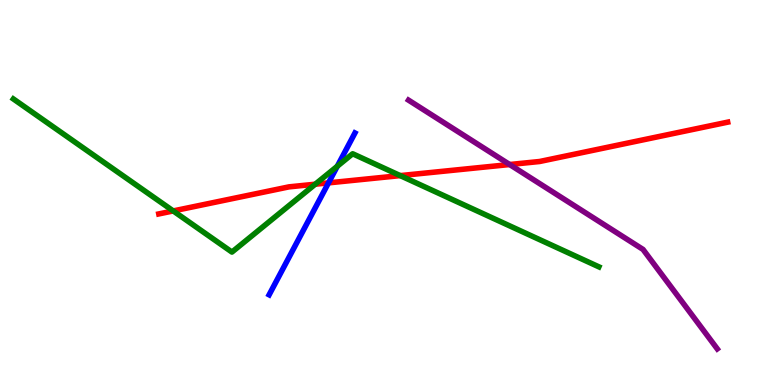[{'lines': ['blue', 'red'], 'intersections': [{'x': 4.24, 'y': 5.25}]}, {'lines': ['green', 'red'], 'intersections': [{'x': 2.23, 'y': 4.52}, {'x': 4.07, 'y': 5.22}, {'x': 5.16, 'y': 5.44}]}, {'lines': ['purple', 'red'], 'intersections': [{'x': 6.58, 'y': 5.73}]}, {'lines': ['blue', 'green'], 'intersections': [{'x': 4.35, 'y': 5.68}]}, {'lines': ['blue', 'purple'], 'intersections': []}, {'lines': ['green', 'purple'], 'intersections': []}]